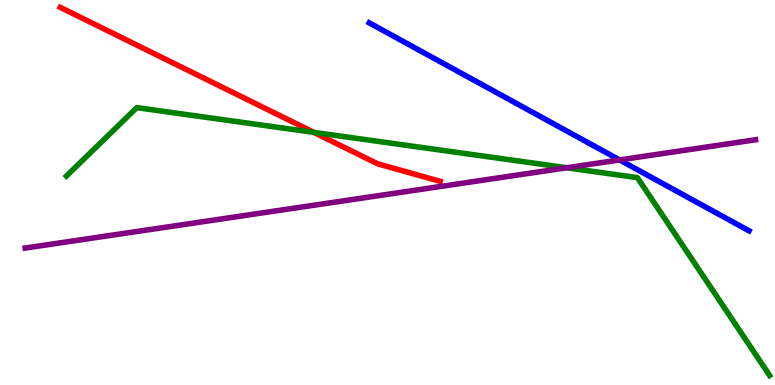[{'lines': ['blue', 'red'], 'intersections': []}, {'lines': ['green', 'red'], 'intersections': [{'x': 4.05, 'y': 6.56}]}, {'lines': ['purple', 'red'], 'intersections': []}, {'lines': ['blue', 'green'], 'intersections': []}, {'lines': ['blue', 'purple'], 'intersections': [{'x': 7.99, 'y': 5.85}]}, {'lines': ['green', 'purple'], 'intersections': [{'x': 7.31, 'y': 5.64}]}]